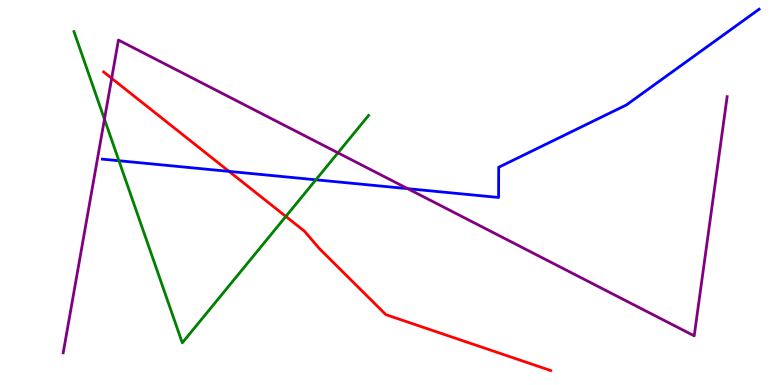[{'lines': ['blue', 'red'], 'intersections': [{'x': 2.96, 'y': 5.55}]}, {'lines': ['green', 'red'], 'intersections': [{'x': 3.69, 'y': 4.38}]}, {'lines': ['purple', 'red'], 'intersections': [{'x': 1.44, 'y': 7.97}]}, {'lines': ['blue', 'green'], 'intersections': [{'x': 1.53, 'y': 5.83}, {'x': 4.08, 'y': 5.33}]}, {'lines': ['blue', 'purple'], 'intersections': [{'x': 5.26, 'y': 5.1}]}, {'lines': ['green', 'purple'], 'intersections': [{'x': 1.35, 'y': 6.9}, {'x': 4.36, 'y': 6.03}]}]